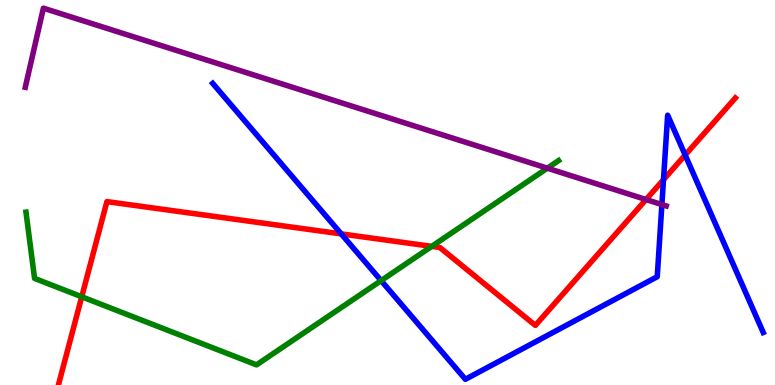[{'lines': ['blue', 'red'], 'intersections': [{'x': 4.4, 'y': 3.92}, {'x': 8.56, 'y': 5.33}, {'x': 8.84, 'y': 5.97}]}, {'lines': ['green', 'red'], 'intersections': [{'x': 1.05, 'y': 2.29}, {'x': 5.57, 'y': 3.6}]}, {'lines': ['purple', 'red'], 'intersections': [{'x': 8.34, 'y': 4.82}]}, {'lines': ['blue', 'green'], 'intersections': [{'x': 4.92, 'y': 2.71}]}, {'lines': ['blue', 'purple'], 'intersections': [{'x': 8.54, 'y': 4.69}]}, {'lines': ['green', 'purple'], 'intersections': [{'x': 7.06, 'y': 5.63}]}]